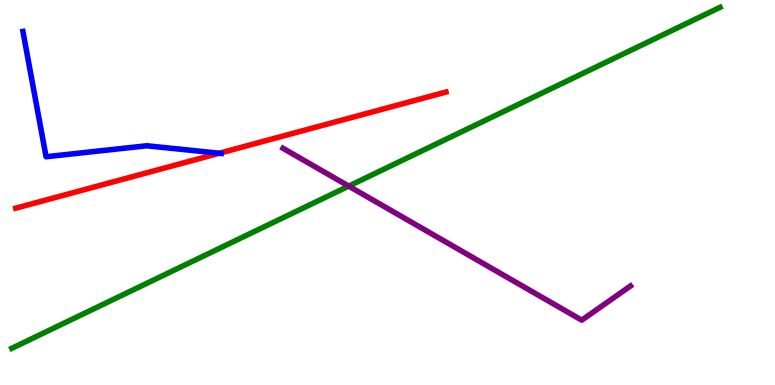[{'lines': ['blue', 'red'], 'intersections': [{'x': 2.83, 'y': 6.02}]}, {'lines': ['green', 'red'], 'intersections': []}, {'lines': ['purple', 'red'], 'intersections': []}, {'lines': ['blue', 'green'], 'intersections': []}, {'lines': ['blue', 'purple'], 'intersections': []}, {'lines': ['green', 'purple'], 'intersections': [{'x': 4.5, 'y': 5.17}]}]